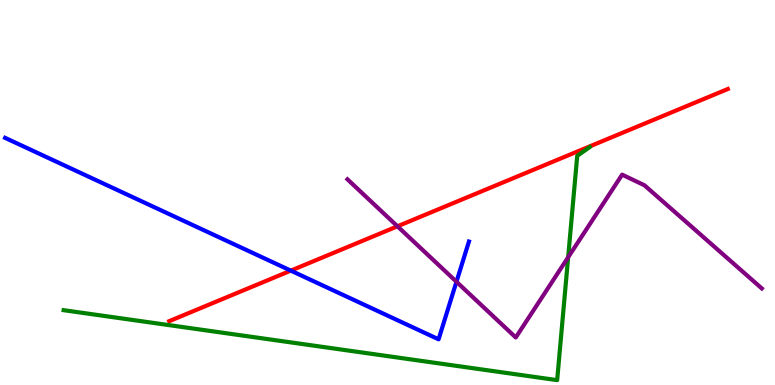[{'lines': ['blue', 'red'], 'intersections': [{'x': 3.75, 'y': 2.97}]}, {'lines': ['green', 'red'], 'intersections': []}, {'lines': ['purple', 'red'], 'intersections': [{'x': 5.13, 'y': 4.12}]}, {'lines': ['blue', 'green'], 'intersections': []}, {'lines': ['blue', 'purple'], 'intersections': [{'x': 5.89, 'y': 2.68}]}, {'lines': ['green', 'purple'], 'intersections': [{'x': 7.33, 'y': 3.32}]}]